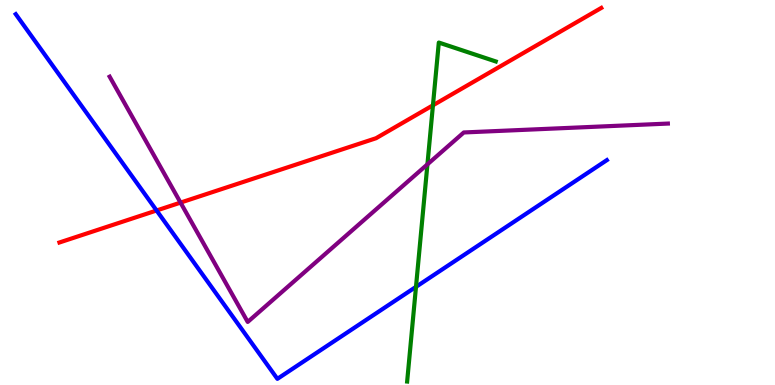[{'lines': ['blue', 'red'], 'intersections': [{'x': 2.02, 'y': 4.53}]}, {'lines': ['green', 'red'], 'intersections': [{'x': 5.59, 'y': 7.26}]}, {'lines': ['purple', 'red'], 'intersections': [{'x': 2.33, 'y': 4.74}]}, {'lines': ['blue', 'green'], 'intersections': [{'x': 5.37, 'y': 2.55}]}, {'lines': ['blue', 'purple'], 'intersections': []}, {'lines': ['green', 'purple'], 'intersections': [{'x': 5.52, 'y': 5.73}]}]